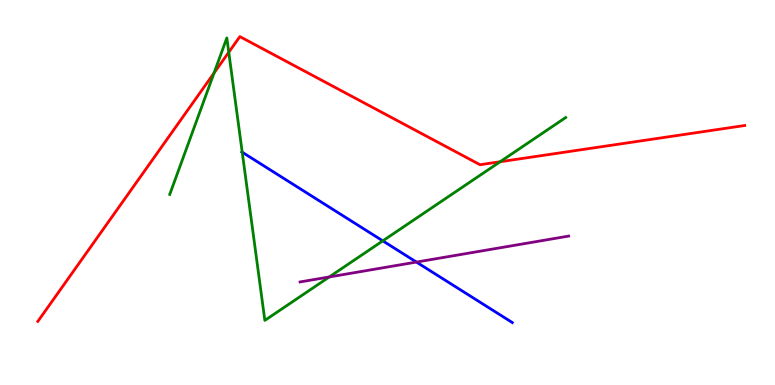[{'lines': ['blue', 'red'], 'intersections': []}, {'lines': ['green', 'red'], 'intersections': [{'x': 2.76, 'y': 8.1}, {'x': 2.95, 'y': 8.64}, {'x': 6.45, 'y': 5.8}]}, {'lines': ['purple', 'red'], 'intersections': []}, {'lines': ['blue', 'green'], 'intersections': [{'x': 3.13, 'y': 6.05}, {'x': 4.94, 'y': 3.74}]}, {'lines': ['blue', 'purple'], 'intersections': [{'x': 5.37, 'y': 3.19}]}, {'lines': ['green', 'purple'], 'intersections': [{'x': 4.25, 'y': 2.81}]}]